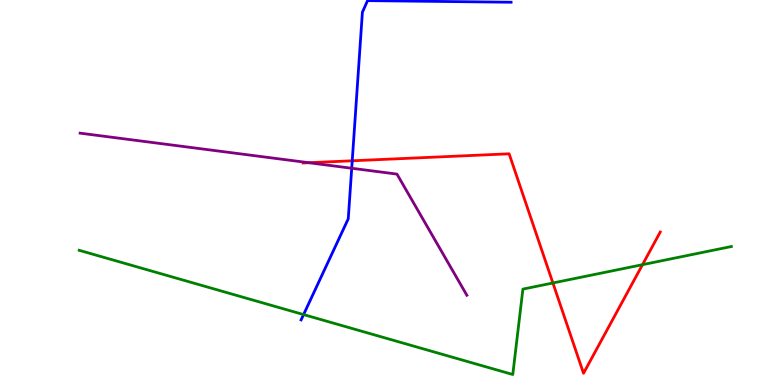[{'lines': ['blue', 'red'], 'intersections': [{'x': 4.54, 'y': 5.82}]}, {'lines': ['green', 'red'], 'intersections': [{'x': 7.13, 'y': 2.65}, {'x': 8.29, 'y': 3.13}]}, {'lines': ['purple', 'red'], 'intersections': [{'x': 3.99, 'y': 5.77}]}, {'lines': ['blue', 'green'], 'intersections': [{'x': 3.92, 'y': 1.83}]}, {'lines': ['blue', 'purple'], 'intersections': [{'x': 4.54, 'y': 5.63}]}, {'lines': ['green', 'purple'], 'intersections': []}]